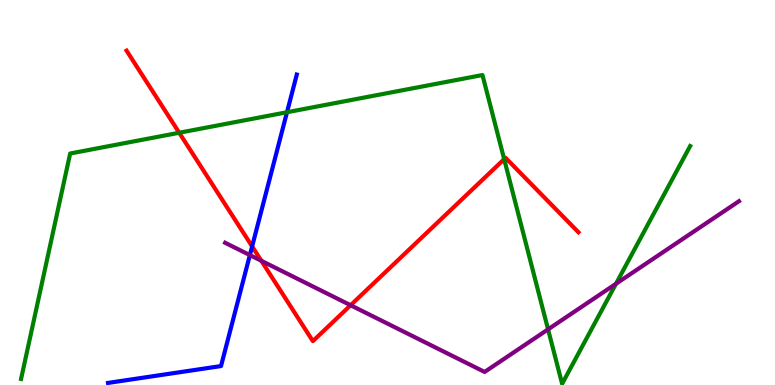[{'lines': ['blue', 'red'], 'intersections': [{'x': 3.25, 'y': 3.6}]}, {'lines': ['green', 'red'], 'intersections': [{'x': 2.31, 'y': 6.55}, {'x': 6.51, 'y': 5.87}]}, {'lines': ['purple', 'red'], 'intersections': [{'x': 3.37, 'y': 3.23}, {'x': 4.52, 'y': 2.07}]}, {'lines': ['blue', 'green'], 'intersections': [{'x': 3.7, 'y': 7.08}]}, {'lines': ['blue', 'purple'], 'intersections': [{'x': 3.22, 'y': 3.37}]}, {'lines': ['green', 'purple'], 'intersections': [{'x': 7.07, 'y': 1.45}, {'x': 7.95, 'y': 2.63}]}]